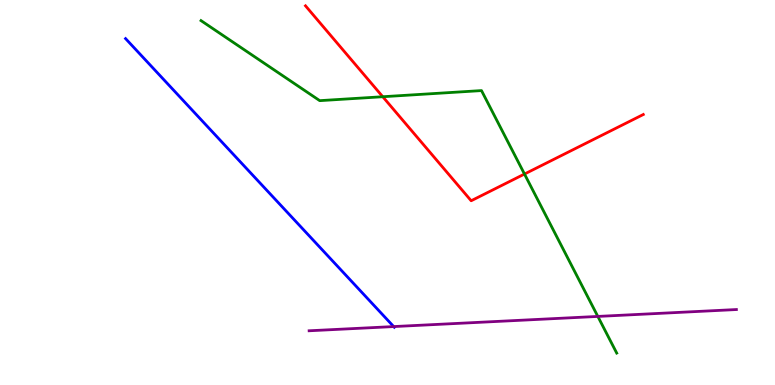[{'lines': ['blue', 'red'], 'intersections': []}, {'lines': ['green', 'red'], 'intersections': [{'x': 4.94, 'y': 7.49}, {'x': 6.77, 'y': 5.48}]}, {'lines': ['purple', 'red'], 'intersections': []}, {'lines': ['blue', 'green'], 'intersections': []}, {'lines': ['blue', 'purple'], 'intersections': [{'x': 5.08, 'y': 1.52}]}, {'lines': ['green', 'purple'], 'intersections': [{'x': 7.71, 'y': 1.78}]}]